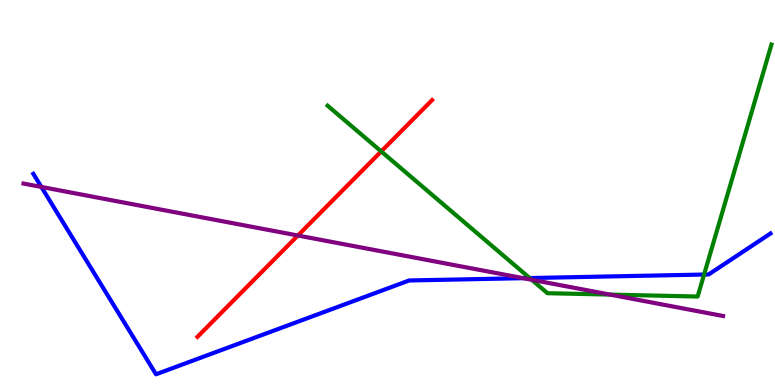[{'lines': ['blue', 'red'], 'intersections': []}, {'lines': ['green', 'red'], 'intersections': [{'x': 4.92, 'y': 6.07}]}, {'lines': ['purple', 'red'], 'intersections': [{'x': 3.84, 'y': 3.88}]}, {'lines': ['blue', 'green'], 'intersections': [{'x': 6.83, 'y': 2.78}, {'x': 9.08, 'y': 2.87}]}, {'lines': ['blue', 'purple'], 'intersections': [{'x': 0.534, 'y': 5.14}, {'x': 6.75, 'y': 2.77}]}, {'lines': ['green', 'purple'], 'intersections': [{'x': 6.86, 'y': 2.73}, {'x': 7.87, 'y': 2.35}]}]